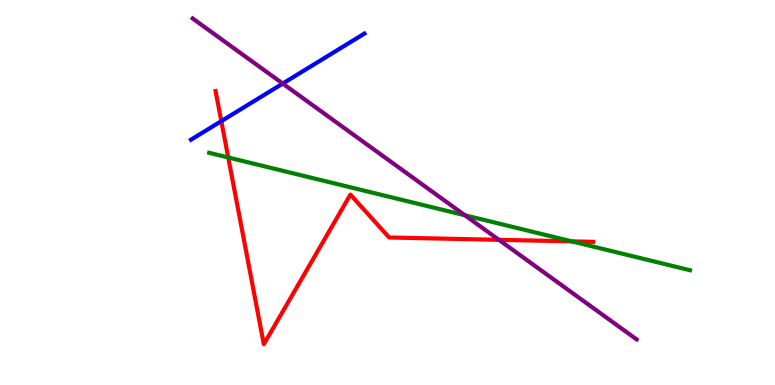[{'lines': ['blue', 'red'], 'intersections': [{'x': 2.86, 'y': 6.85}]}, {'lines': ['green', 'red'], 'intersections': [{'x': 2.95, 'y': 5.91}, {'x': 7.38, 'y': 3.73}]}, {'lines': ['purple', 'red'], 'intersections': [{'x': 6.44, 'y': 3.77}]}, {'lines': ['blue', 'green'], 'intersections': []}, {'lines': ['blue', 'purple'], 'intersections': [{'x': 3.65, 'y': 7.83}]}, {'lines': ['green', 'purple'], 'intersections': [{'x': 6.0, 'y': 4.41}]}]